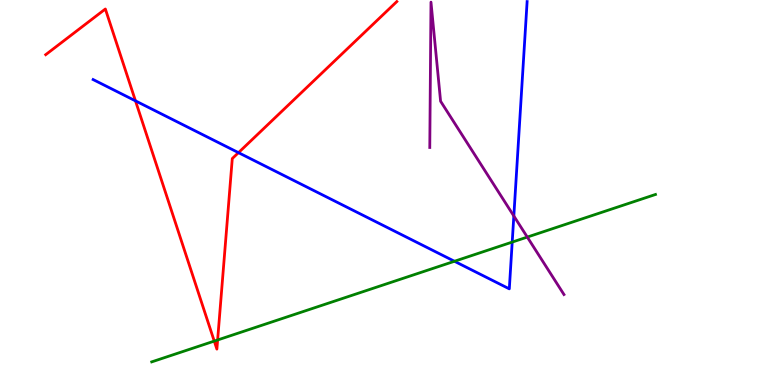[{'lines': ['blue', 'red'], 'intersections': [{'x': 1.75, 'y': 7.38}, {'x': 3.08, 'y': 6.04}]}, {'lines': ['green', 'red'], 'intersections': [{'x': 2.76, 'y': 1.14}, {'x': 2.81, 'y': 1.17}]}, {'lines': ['purple', 'red'], 'intersections': []}, {'lines': ['blue', 'green'], 'intersections': [{'x': 5.86, 'y': 3.21}, {'x': 6.61, 'y': 3.71}]}, {'lines': ['blue', 'purple'], 'intersections': [{'x': 6.63, 'y': 4.39}]}, {'lines': ['green', 'purple'], 'intersections': [{'x': 6.8, 'y': 3.84}]}]